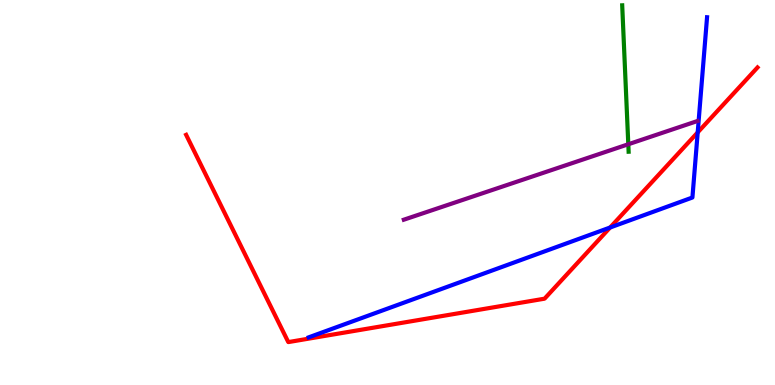[{'lines': ['blue', 'red'], 'intersections': [{'x': 7.87, 'y': 4.09}, {'x': 9.0, 'y': 6.56}]}, {'lines': ['green', 'red'], 'intersections': []}, {'lines': ['purple', 'red'], 'intersections': []}, {'lines': ['blue', 'green'], 'intersections': []}, {'lines': ['blue', 'purple'], 'intersections': []}, {'lines': ['green', 'purple'], 'intersections': [{'x': 8.11, 'y': 6.25}]}]